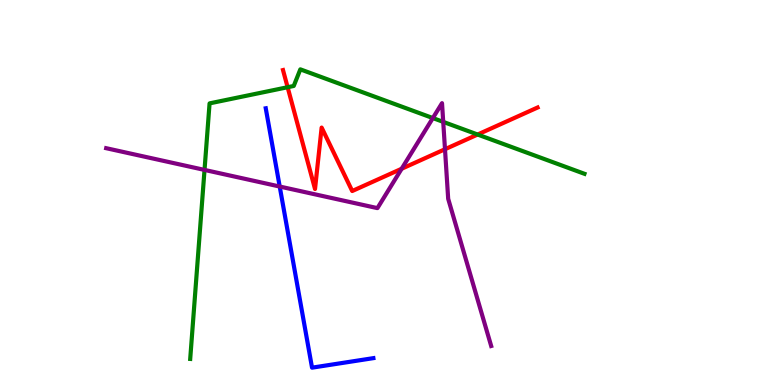[{'lines': ['blue', 'red'], 'intersections': []}, {'lines': ['green', 'red'], 'intersections': [{'x': 3.71, 'y': 7.73}, {'x': 6.16, 'y': 6.51}]}, {'lines': ['purple', 'red'], 'intersections': [{'x': 5.18, 'y': 5.62}, {'x': 5.74, 'y': 6.12}]}, {'lines': ['blue', 'green'], 'intersections': []}, {'lines': ['blue', 'purple'], 'intersections': [{'x': 3.61, 'y': 5.15}]}, {'lines': ['green', 'purple'], 'intersections': [{'x': 2.64, 'y': 5.59}, {'x': 5.59, 'y': 6.93}, {'x': 5.72, 'y': 6.83}]}]